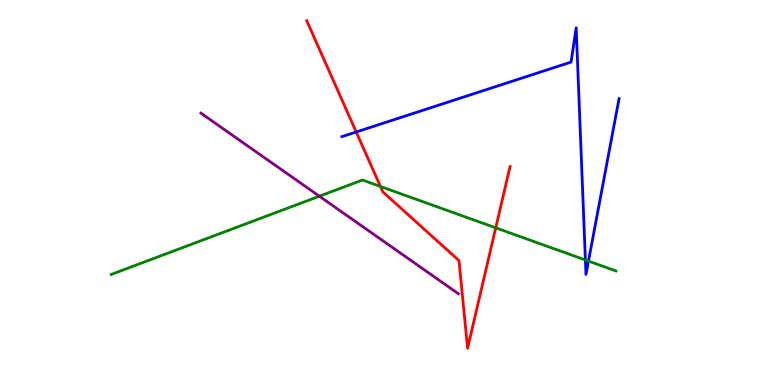[{'lines': ['blue', 'red'], 'intersections': [{'x': 4.6, 'y': 6.57}]}, {'lines': ['green', 'red'], 'intersections': [{'x': 4.91, 'y': 5.16}, {'x': 6.4, 'y': 4.08}]}, {'lines': ['purple', 'red'], 'intersections': []}, {'lines': ['blue', 'green'], 'intersections': [{'x': 7.55, 'y': 3.25}, {'x': 7.59, 'y': 3.22}]}, {'lines': ['blue', 'purple'], 'intersections': []}, {'lines': ['green', 'purple'], 'intersections': [{'x': 4.12, 'y': 4.9}]}]